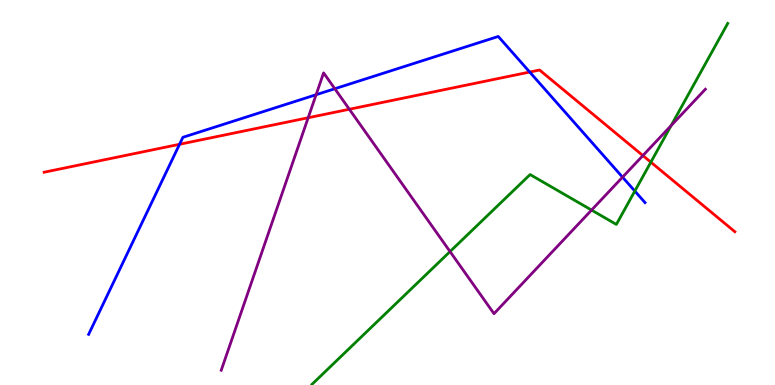[{'lines': ['blue', 'red'], 'intersections': [{'x': 2.32, 'y': 6.25}, {'x': 6.83, 'y': 8.13}]}, {'lines': ['green', 'red'], 'intersections': [{'x': 8.4, 'y': 5.79}]}, {'lines': ['purple', 'red'], 'intersections': [{'x': 3.98, 'y': 6.94}, {'x': 4.51, 'y': 7.16}, {'x': 8.3, 'y': 5.96}]}, {'lines': ['blue', 'green'], 'intersections': [{'x': 8.19, 'y': 5.04}]}, {'lines': ['blue', 'purple'], 'intersections': [{'x': 4.08, 'y': 7.54}, {'x': 4.32, 'y': 7.7}, {'x': 8.03, 'y': 5.4}]}, {'lines': ['green', 'purple'], 'intersections': [{'x': 5.81, 'y': 3.47}, {'x': 7.63, 'y': 4.54}, {'x': 8.66, 'y': 6.74}]}]